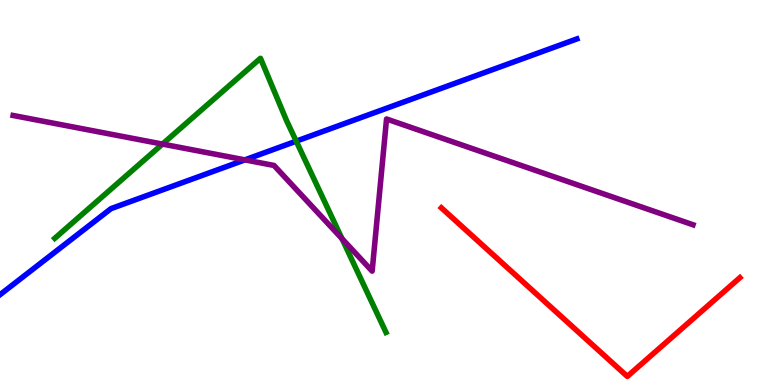[{'lines': ['blue', 'red'], 'intersections': []}, {'lines': ['green', 'red'], 'intersections': []}, {'lines': ['purple', 'red'], 'intersections': []}, {'lines': ['blue', 'green'], 'intersections': [{'x': 3.82, 'y': 6.33}]}, {'lines': ['blue', 'purple'], 'intersections': [{'x': 3.16, 'y': 5.85}]}, {'lines': ['green', 'purple'], 'intersections': [{'x': 2.1, 'y': 6.26}, {'x': 4.41, 'y': 3.8}]}]